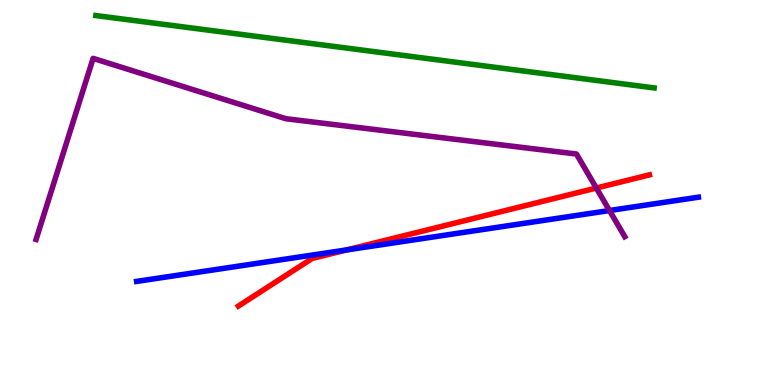[{'lines': ['blue', 'red'], 'intersections': [{'x': 4.47, 'y': 3.51}]}, {'lines': ['green', 'red'], 'intersections': []}, {'lines': ['purple', 'red'], 'intersections': [{'x': 7.69, 'y': 5.12}]}, {'lines': ['blue', 'green'], 'intersections': []}, {'lines': ['blue', 'purple'], 'intersections': [{'x': 7.86, 'y': 4.53}]}, {'lines': ['green', 'purple'], 'intersections': []}]